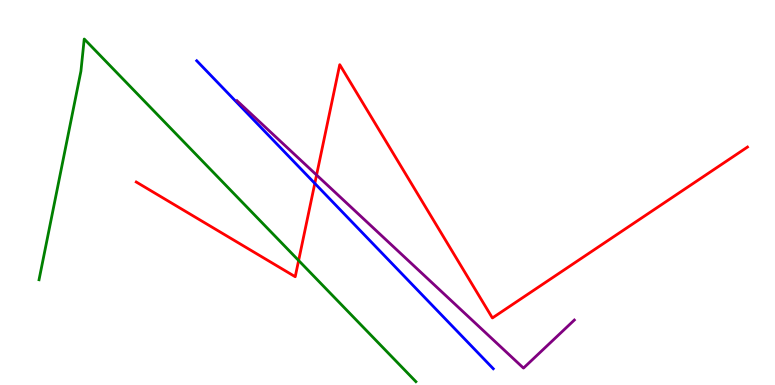[{'lines': ['blue', 'red'], 'intersections': [{'x': 4.06, 'y': 5.24}]}, {'lines': ['green', 'red'], 'intersections': [{'x': 3.85, 'y': 3.23}]}, {'lines': ['purple', 'red'], 'intersections': [{'x': 4.08, 'y': 5.45}]}, {'lines': ['blue', 'green'], 'intersections': []}, {'lines': ['blue', 'purple'], 'intersections': []}, {'lines': ['green', 'purple'], 'intersections': []}]